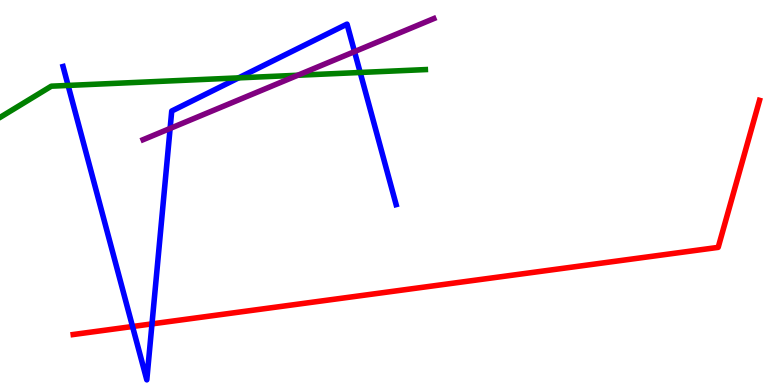[{'lines': ['blue', 'red'], 'intersections': [{'x': 1.71, 'y': 1.52}, {'x': 1.96, 'y': 1.59}]}, {'lines': ['green', 'red'], 'intersections': []}, {'lines': ['purple', 'red'], 'intersections': []}, {'lines': ['blue', 'green'], 'intersections': [{'x': 0.879, 'y': 7.78}, {'x': 3.08, 'y': 7.98}, {'x': 4.65, 'y': 8.12}]}, {'lines': ['blue', 'purple'], 'intersections': [{'x': 2.2, 'y': 6.66}, {'x': 4.57, 'y': 8.66}]}, {'lines': ['green', 'purple'], 'intersections': [{'x': 3.84, 'y': 8.05}]}]